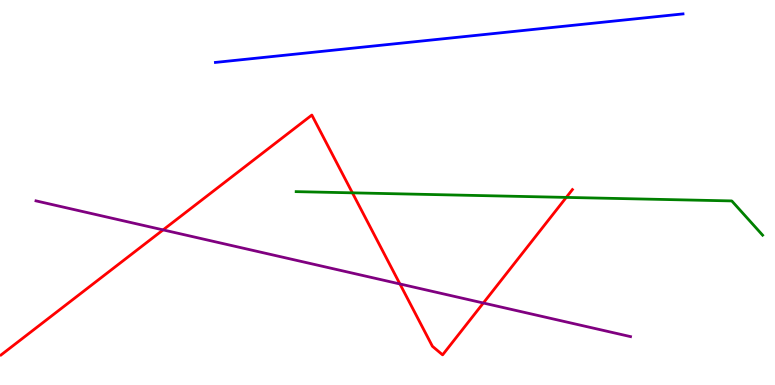[{'lines': ['blue', 'red'], 'intersections': []}, {'lines': ['green', 'red'], 'intersections': [{'x': 4.55, 'y': 4.99}, {'x': 7.31, 'y': 4.87}]}, {'lines': ['purple', 'red'], 'intersections': [{'x': 2.1, 'y': 4.03}, {'x': 5.16, 'y': 2.62}, {'x': 6.24, 'y': 2.13}]}, {'lines': ['blue', 'green'], 'intersections': []}, {'lines': ['blue', 'purple'], 'intersections': []}, {'lines': ['green', 'purple'], 'intersections': []}]